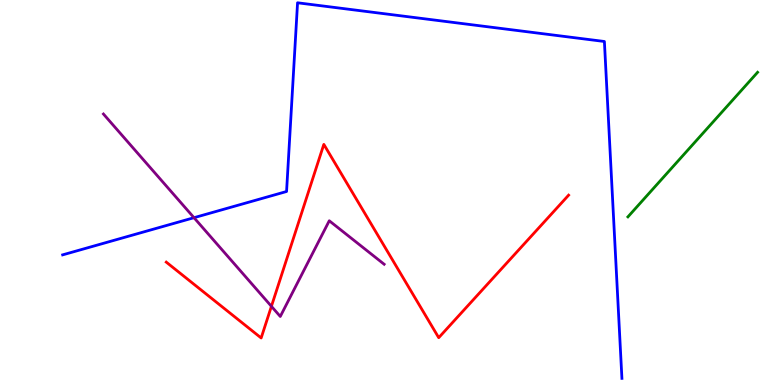[{'lines': ['blue', 'red'], 'intersections': []}, {'lines': ['green', 'red'], 'intersections': []}, {'lines': ['purple', 'red'], 'intersections': [{'x': 3.5, 'y': 2.04}]}, {'lines': ['blue', 'green'], 'intersections': []}, {'lines': ['blue', 'purple'], 'intersections': [{'x': 2.5, 'y': 4.35}]}, {'lines': ['green', 'purple'], 'intersections': []}]